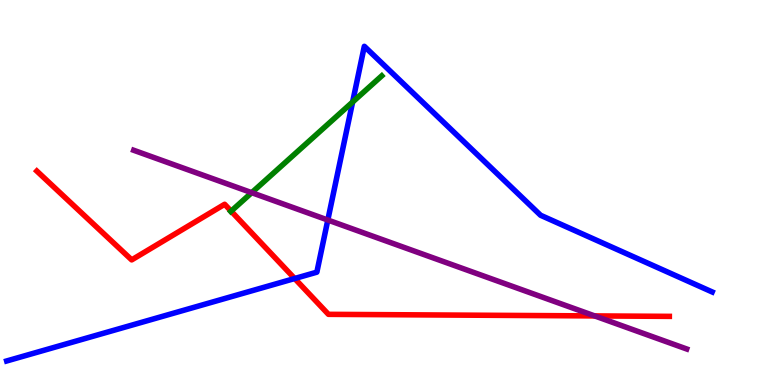[{'lines': ['blue', 'red'], 'intersections': [{'x': 3.8, 'y': 2.77}]}, {'lines': ['green', 'red'], 'intersections': [{'x': 2.98, 'y': 4.52}]}, {'lines': ['purple', 'red'], 'intersections': [{'x': 7.67, 'y': 1.79}]}, {'lines': ['blue', 'green'], 'intersections': [{'x': 4.55, 'y': 7.35}]}, {'lines': ['blue', 'purple'], 'intersections': [{'x': 4.23, 'y': 4.29}]}, {'lines': ['green', 'purple'], 'intersections': [{'x': 3.25, 'y': 5.0}]}]